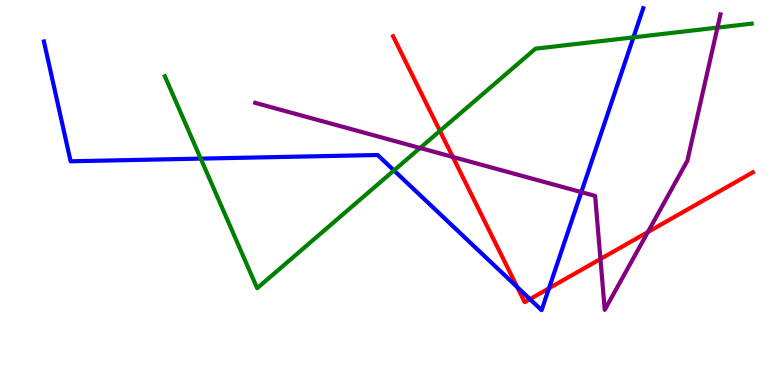[{'lines': ['blue', 'red'], 'intersections': [{'x': 6.67, 'y': 2.54}, {'x': 6.84, 'y': 2.23}, {'x': 7.08, 'y': 2.51}]}, {'lines': ['green', 'red'], 'intersections': [{'x': 5.68, 'y': 6.6}]}, {'lines': ['purple', 'red'], 'intersections': [{'x': 5.84, 'y': 5.92}, {'x': 7.75, 'y': 3.27}, {'x': 8.36, 'y': 3.97}]}, {'lines': ['blue', 'green'], 'intersections': [{'x': 2.59, 'y': 5.88}, {'x': 5.08, 'y': 5.57}, {'x': 8.17, 'y': 9.03}]}, {'lines': ['blue', 'purple'], 'intersections': [{'x': 7.5, 'y': 5.01}]}, {'lines': ['green', 'purple'], 'intersections': [{'x': 5.42, 'y': 6.16}, {'x': 9.26, 'y': 9.28}]}]